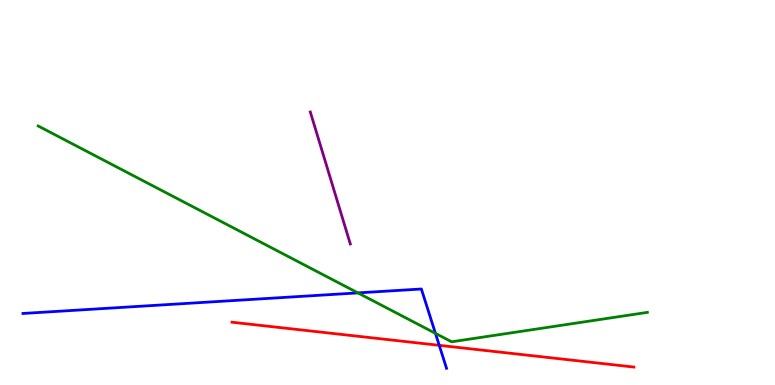[{'lines': ['blue', 'red'], 'intersections': [{'x': 5.67, 'y': 1.03}]}, {'lines': ['green', 'red'], 'intersections': []}, {'lines': ['purple', 'red'], 'intersections': []}, {'lines': ['blue', 'green'], 'intersections': [{'x': 4.62, 'y': 2.39}, {'x': 5.62, 'y': 1.34}]}, {'lines': ['blue', 'purple'], 'intersections': []}, {'lines': ['green', 'purple'], 'intersections': []}]